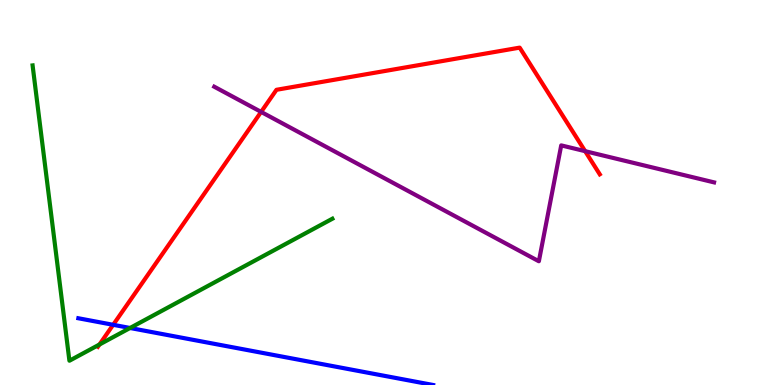[{'lines': ['blue', 'red'], 'intersections': [{'x': 1.46, 'y': 1.56}]}, {'lines': ['green', 'red'], 'intersections': [{'x': 1.28, 'y': 1.05}]}, {'lines': ['purple', 'red'], 'intersections': [{'x': 3.37, 'y': 7.09}, {'x': 7.55, 'y': 6.07}]}, {'lines': ['blue', 'green'], 'intersections': [{'x': 1.68, 'y': 1.48}]}, {'lines': ['blue', 'purple'], 'intersections': []}, {'lines': ['green', 'purple'], 'intersections': []}]